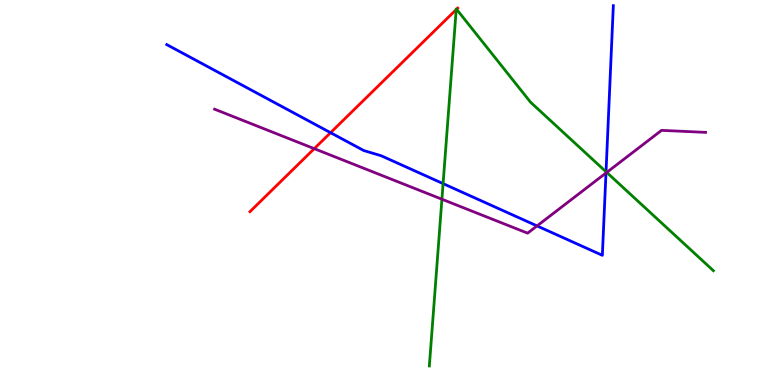[{'lines': ['blue', 'red'], 'intersections': [{'x': 4.27, 'y': 6.55}]}, {'lines': ['green', 'red'], 'intersections': [{'x': 5.89, 'y': 9.75}, {'x': 5.89, 'y': 9.76}]}, {'lines': ['purple', 'red'], 'intersections': [{'x': 4.05, 'y': 6.14}]}, {'lines': ['blue', 'green'], 'intersections': [{'x': 5.72, 'y': 5.23}, {'x': 7.82, 'y': 5.54}]}, {'lines': ['blue', 'purple'], 'intersections': [{'x': 6.93, 'y': 4.13}, {'x': 7.82, 'y': 5.51}]}, {'lines': ['green', 'purple'], 'intersections': [{'x': 5.7, 'y': 4.83}, {'x': 7.83, 'y': 5.52}]}]